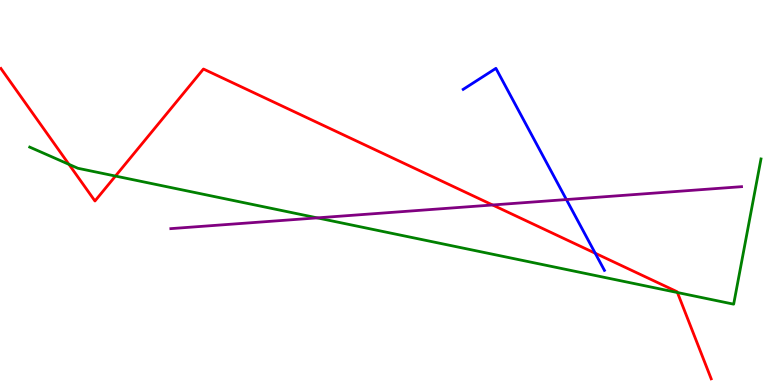[{'lines': ['blue', 'red'], 'intersections': [{'x': 7.68, 'y': 3.42}]}, {'lines': ['green', 'red'], 'intersections': [{'x': 0.89, 'y': 5.73}, {'x': 1.49, 'y': 5.43}, {'x': 8.74, 'y': 2.4}]}, {'lines': ['purple', 'red'], 'intersections': [{'x': 6.36, 'y': 4.68}]}, {'lines': ['blue', 'green'], 'intersections': []}, {'lines': ['blue', 'purple'], 'intersections': [{'x': 7.31, 'y': 4.82}]}, {'lines': ['green', 'purple'], 'intersections': [{'x': 4.09, 'y': 4.34}]}]